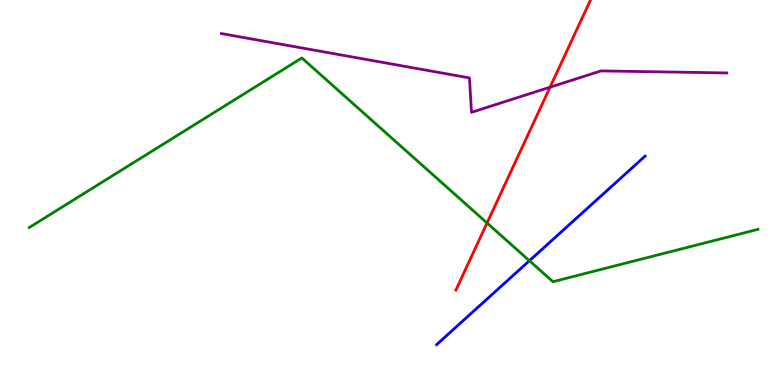[{'lines': ['blue', 'red'], 'intersections': []}, {'lines': ['green', 'red'], 'intersections': [{'x': 6.28, 'y': 4.21}]}, {'lines': ['purple', 'red'], 'intersections': [{'x': 7.1, 'y': 7.73}]}, {'lines': ['blue', 'green'], 'intersections': [{'x': 6.83, 'y': 3.23}]}, {'lines': ['blue', 'purple'], 'intersections': []}, {'lines': ['green', 'purple'], 'intersections': []}]